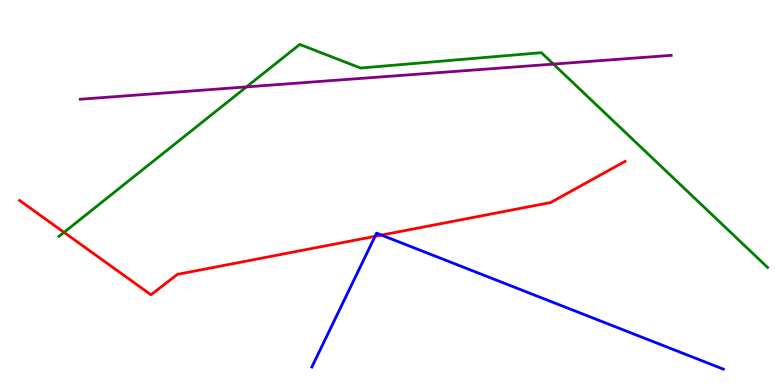[{'lines': ['blue', 'red'], 'intersections': [{'x': 4.84, 'y': 3.86}, {'x': 4.92, 'y': 3.89}]}, {'lines': ['green', 'red'], 'intersections': [{'x': 0.826, 'y': 3.96}]}, {'lines': ['purple', 'red'], 'intersections': []}, {'lines': ['blue', 'green'], 'intersections': []}, {'lines': ['blue', 'purple'], 'intersections': []}, {'lines': ['green', 'purple'], 'intersections': [{'x': 3.18, 'y': 7.74}, {'x': 7.14, 'y': 8.34}]}]